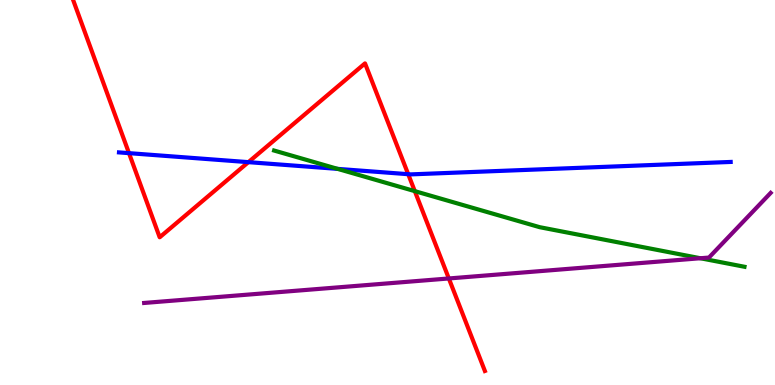[{'lines': ['blue', 'red'], 'intersections': [{'x': 1.66, 'y': 6.02}, {'x': 3.21, 'y': 5.79}, {'x': 5.27, 'y': 5.48}]}, {'lines': ['green', 'red'], 'intersections': [{'x': 5.35, 'y': 5.04}]}, {'lines': ['purple', 'red'], 'intersections': [{'x': 5.79, 'y': 2.77}]}, {'lines': ['blue', 'green'], 'intersections': [{'x': 4.36, 'y': 5.61}]}, {'lines': ['blue', 'purple'], 'intersections': []}, {'lines': ['green', 'purple'], 'intersections': [{'x': 9.04, 'y': 3.29}]}]